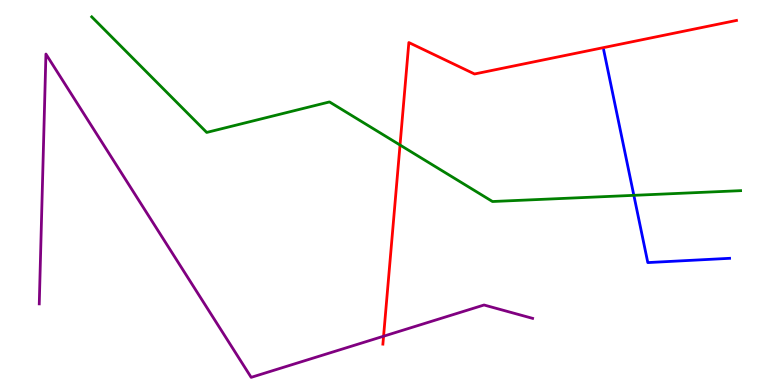[{'lines': ['blue', 'red'], 'intersections': []}, {'lines': ['green', 'red'], 'intersections': [{'x': 5.16, 'y': 6.23}]}, {'lines': ['purple', 'red'], 'intersections': [{'x': 4.95, 'y': 1.27}]}, {'lines': ['blue', 'green'], 'intersections': [{'x': 8.18, 'y': 4.93}]}, {'lines': ['blue', 'purple'], 'intersections': []}, {'lines': ['green', 'purple'], 'intersections': []}]